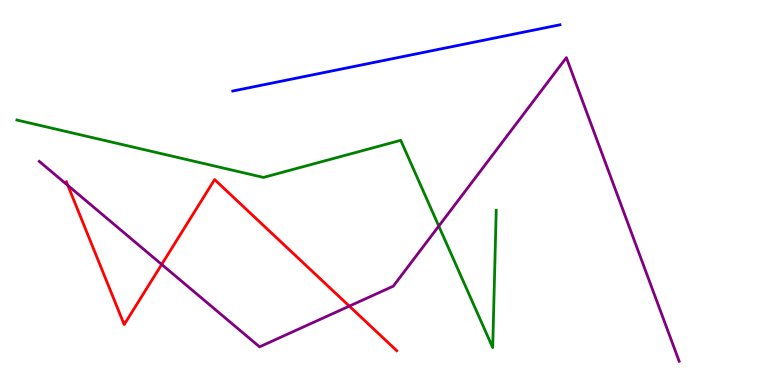[{'lines': ['blue', 'red'], 'intersections': []}, {'lines': ['green', 'red'], 'intersections': []}, {'lines': ['purple', 'red'], 'intersections': [{'x': 0.876, 'y': 5.18}, {'x': 2.09, 'y': 3.13}, {'x': 4.51, 'y': 2.05}]}, {'lines': ['blue', 'green'], 'intersections': []}, {'lines': ['blue', 'purple'], 'intersections': []}, {'lines': ['green', 'purple'], 'intersections': [{'x': 5.66, 'y': 4.13}]}]